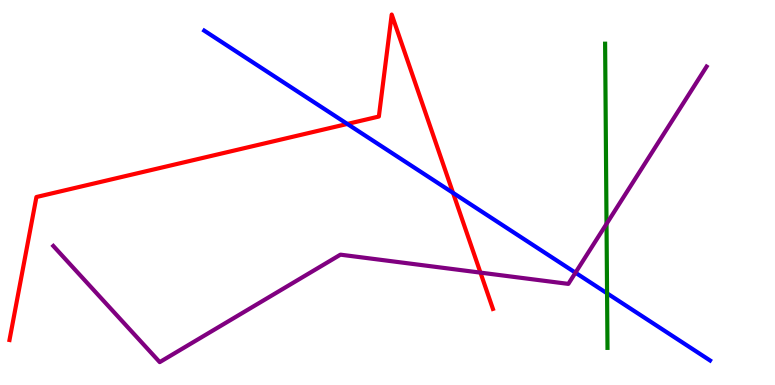[{'lines': ['blue', 'red'], 'intersections': [{'x': 4.48, 'y': 6.78}, {'x': 5.85, 'y': 4.99}]}, {'lines': ['green', 'red'], 'intersections': []}, {'lines': ['purple', 'red'], 'intersections': [{'x': 6.2, 'y': 2.92}]}, {'lines': ['blue', 'green'], 'intersections': [{'x': 7.83, 'y': 2.38}]}, {'lines': ['blue', 'purple'], 'intersections': [{'x': 7.43, 'y': 2.92}]}, {'lines': ['green', 'purple'], 'intersections': [{'x': 7.83, 'y': 4.19}]}]